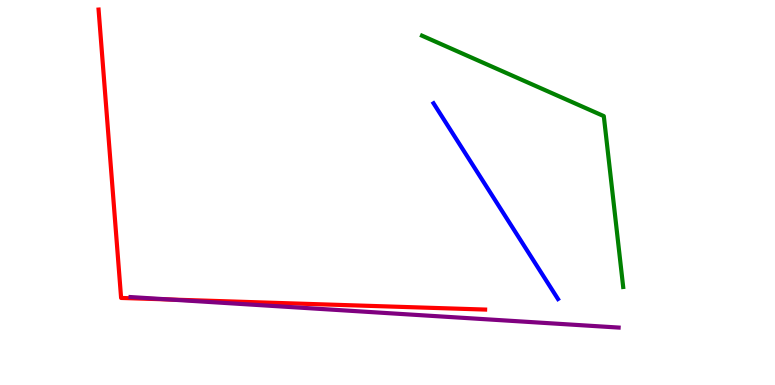[{'lines': ['blue', 'red'], 'intersections': []}, {'lines': ['green', 'red'], 'intersections': []}, {'lines': ['purple', 'red'], 'intersections': [{'x': 2.19, 'y': 2.22}]}, {'lines': ['blue', 'green'], 'intersections': []}, {'lines': ['blue', 'purple'], 'intersections': []}, {'lines': ['green', 'purple'], 'intersections': []}]